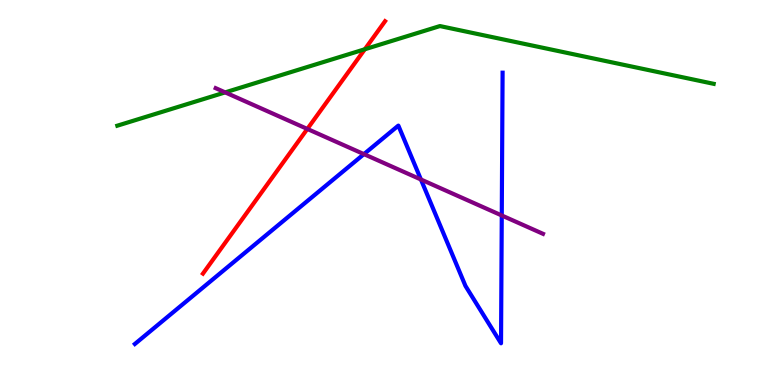[{'lines': ['blue', 'red'], 'intersections': []}, {'lines': ['green', 'red'], 'intersections': [{'x': 4.71, 'y': 8.72}]}, {'lines': ['purple', 'red'], 'intersections': [{'x': 3.97, 'y': 6.65}]}, {'lines': ['blue', 'green'], 'intersections': []}, {'lines': ['blue', 'purple'], 'intersections': [{'x': 4.7, 'y': 6.0}, {'x': 5.43, 'y': 5.34}, {'x': 6.47, 'y': 4.4}]}, {'lines': ['green', 'purple'], 'intersections': [{'x': 2.91, 'y': 7.6}]}]